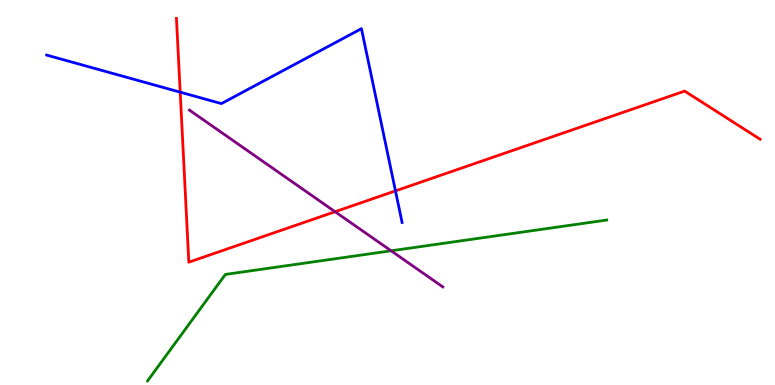[{'lines': ['blue', 'red'], 'intersections': [{'x': 2.33, 'y': 7.61}, {'x': 5.1, 'y': 5.04}]}, {'lines': ['green', 'red'], 'intersections': []}, {'lines': ['purple', 'red'], 'intersections': [{'x': 4.32, 'y': 4.5}]}, {'lines': ['blue', 'green'], 'intersections': []}, {'lines': ['blue', 'purple'], 'intersections': []}, {'lines': ['green', 'purple'], 'intersections': [{'x': 5.05, 'y': 3.49}]}]